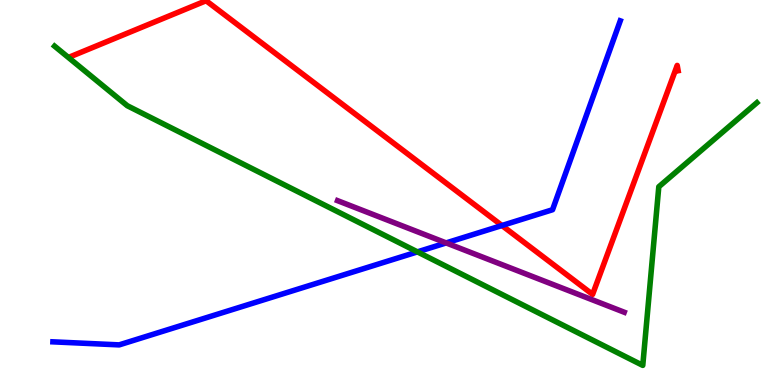[{'lines': ['blue', 'red'], 'intersections': [{'x': 6.48, 'y': 4.14}]}, {'lines': ['green', 'red'], 'intersections': []}, {'lines': ['purple', 'red'], 'intersections': []}, {'lines': ['blue', 'green'], 'intersections': [{'x': 5.39, 'y': 3.46}]}, {'lines': ['blue', 'purple'], 'intersections': [{'x': 5.76, 'y': 3.69}]}, {'lines': ['green', 'purple'], 'intersections': []}]